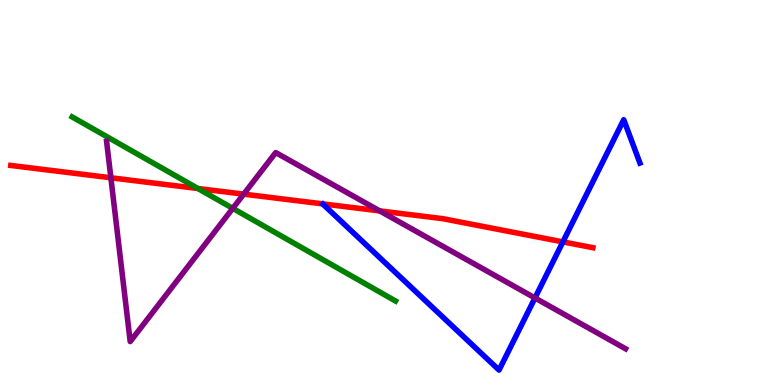[{'lines': ['blue', 'red'], 'intersections': [{'x': 7.26, 'y': 3.72}]}, {'lines': ['green', 'red'], 'intersections': [{'x': 2.55, 'y': 5.1}]}, {'lines': ['purple', 'red'], 'intersections': [{'x': 1.43, 'y': 5.38}, {'x': 3.14, 'y': 4.96}, {'x': 4.9, 'y': 4.52}]}, {'lines': ['blue', 'green'], 'intersections': []}, {'lines': ['blue', 'purple'], 'intersections': [{'x': 6.9, 'y': 2.26}]}, {'lines': ['green', 'purple'], 'intersections': [{'x': 3.0, 'y': 4.59}]}]